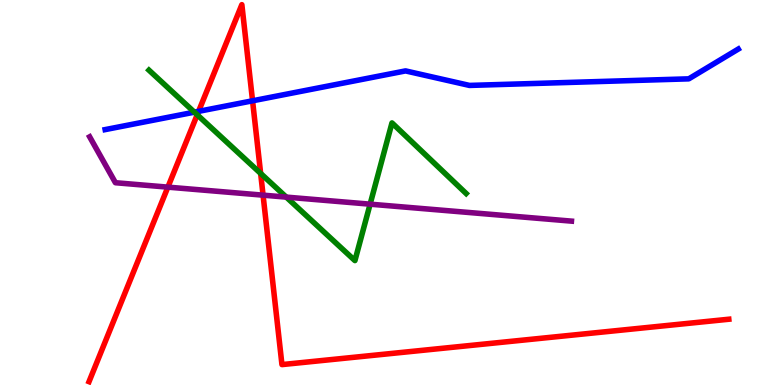[{'lines': ['blue', 'red'], 'intersections': [{'x': 2.56, 'y': 7.11}, {'x': 3.26, 'y': 7.38}]}, {'lines': ['green', 'red'], 'intersections': [{'x': 2.54, 'y': 7.02}, {'x': 3.36, 'y': 5.5}]}, {'lines': ['purple', 'red'], 'intersections': [{'x': 2.17, 'y': 5.14}, {'x': 3.39, 'y': 4.93}]}, {'lines': ['blue', 'green'], 'intersections': [{'x': 2.51, 'y': 7.09}]}, {'lines': ['blue', 'purple'], 'intersections': []}, {'lines': ['green', 'purple'], 'intersections': [{'x': 3.69, 'y': 4.88}, {'x': 4.78, 'y': 4.7}]}]